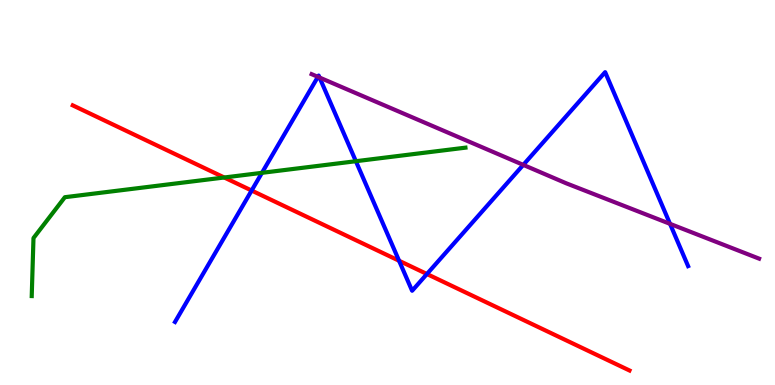[{'lines': ['blue', 'red'], 'intersections': [{'x': 3.25, 'y': 5.05}, {'x': 5.15, 'y': 3.23}, {'x': 5.51, 'y': 2.88}]}, {'lines': ['green', 'red'], 'intersections': [{'x': 2.89, 'y': 5.39}]}, {'lines': ['purple', 'red'], 'intersections': []}, {'lines': ['blue', 'green'], 'intersections': [{'x': 3.38, 'y': 5.51}, {'x': 4.59, 'y': 5.81}]}, {'lines': ['blue', 'purple'], 'intersections': [{'x': 4.1, 'y': 8.0}, {'x': 4.12, 'y': 7.99}, {'x': 6.75, 'y': 5.72}, {'x': 8.65, 'y': 4.19}]}, {'lines': ['green', 'purple'], 'intersections': []}]